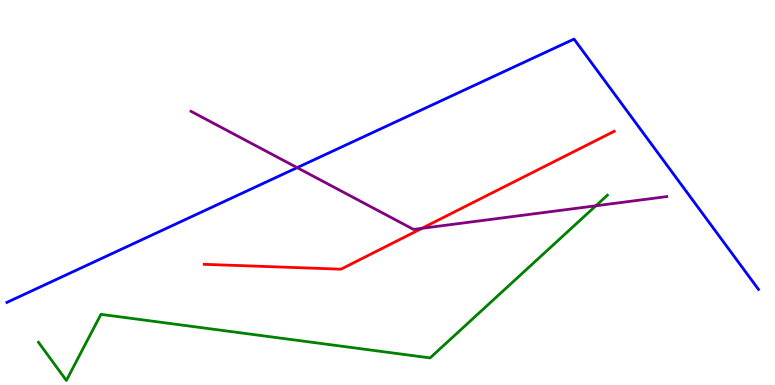[{'lines': ['blue', 'red'], 'intersections': []}, {'lines': ['green', 'red'], 'intersections': []}, {'lines': ['purple', 'red'], 'intersections': [{'x': 5.44, 'y': 4.07}]}, {'lines': ['blue', 'green'], 'intersections': []}, {'lines': ['blue', 'purple'], 'intersections': [{'x': 3.83, 'y': 5.65}]}, {'lines': ['green', 'purple'], 'intersections': [{'x': 7.69, 'y': 4.65}]}]